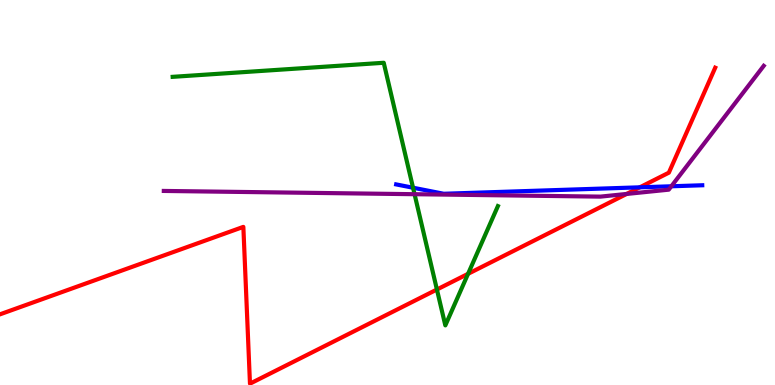[{'lines': ['blue', 'red'], 'intersections': [{'x': 8.26, 'y': 5.13}]}, {'lines': ['green', 'red'], 'intersections': [{'x': 5.64, 'y': 2.48}, {'x': 6.04, 'y': 2.89}]}, {'lines': ['purple', 'red'], 'intersections': [{'x': 8.09, 'y': 4.96}]}, {'lines': ['blue', 'green'], 'intersections': [{'x': 5.33, 'y': 5.12}]}, {'lines': ['blue', 'purple'], 'intersections': [{'x': 8.66, 'y': 5.16}]}, {'lines': ['green', 'purple'], 'intersections': [{'x': 5.35, 'y': 4.96}]}]